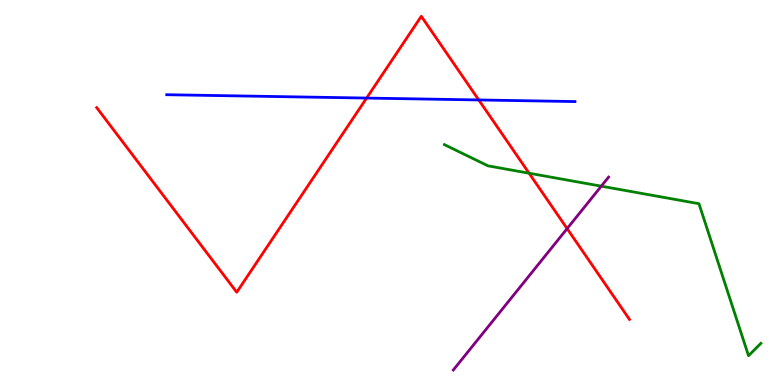[{'lines': ['blue', 'red'], 'intersections': [{'x': 4.73, 'y': 7.45}, {'x': 6.18, 'y': 7.4}]}, {'lines': ['green', 'red'], 'intersections': [{'x': 6.83, 'y': 5.5}]}, {'lines': ['purple', 'red'], 'intersections': [{'x': 7.32, 'y': 4.06}]}, {'lines': ['blue', 'green'], 'intersections': []}, {'lines': ['blue', 'purple'], 'intersections': []}, {'lines': ['green', 'purple'], 'intersections': [{'x': 7.76, 'y': 5.16}]}]